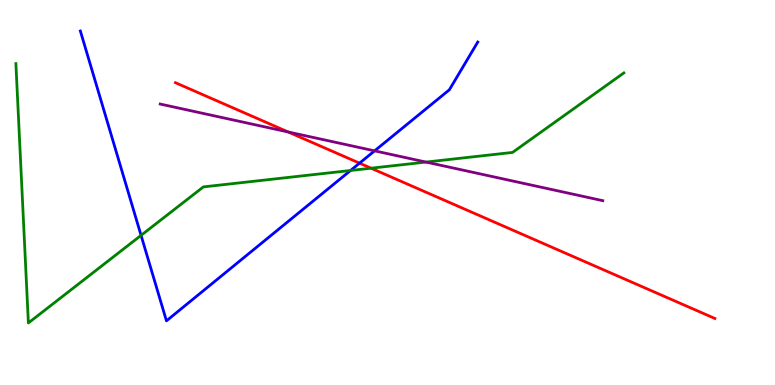[{'lines': ['blue', 'red'], 'intersections': [{'x': 4.64, 'y': 5.76}]}, {'lines': ['green', 'red'], 'intersections': [{'x': 4.79, 'y': 5.63}]}, {'lines': ['purple', 'red'], 'intersections': [{'x': 3.72, 'y': 6.57}]}, {'lines': ['blue', 'green'], 'intersections': [{'x': 1.82, 'y': 3.89}, {'x': 4.52, 'y': 5.57}]}, {'lines': ['blue', 'purple'], 'intersections': [{'x': 4.83, 'y': 6.08}]}, {'lines': ['green', 'purple'], 'intersections': [{'x': 5.5, 'y': 5.79}]}]